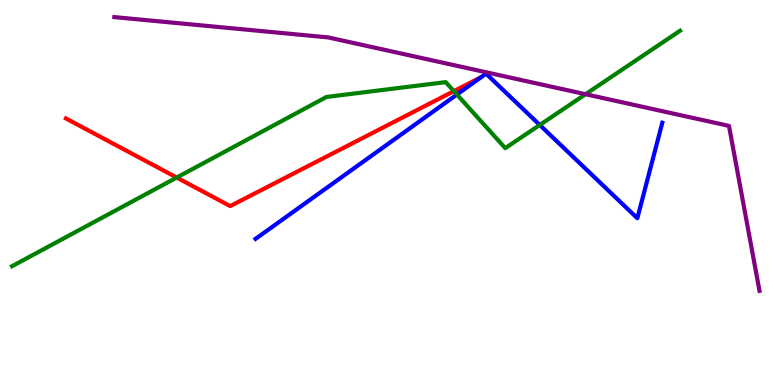[{'lines': ['blue', 'red'], 'intersections': []}, {'lines': ['green', 'red'], 'intersections': [{'x': 2.28, 'y': 5.39}, {'x': 5.86, 'y': 7.63}]}, {'lines': ['purple', 'red'], 'intersections': []}, {'lines': ['blue', 'green'], 'intersections': [{'x': 5.9, 'y': 7.54}, {'x': 6.96, 'y': 6.75}]}, {'lines': ['blue', 'purple'], 'intersections': []}, {'lines': ['green', 'purple'], 'intersections': [{'x': 7.56, 'y': 7.55}]}]